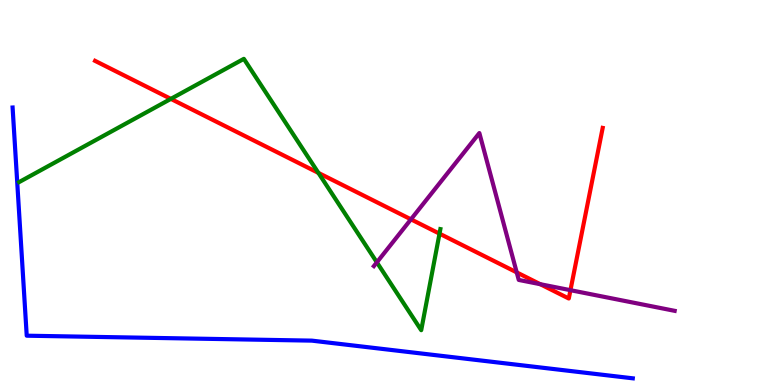[{'lines': ['blue', 'red'], 'intersections': []}, {'lines': ['green', 'red'], 'intersections': [{'x': 2.2, 'y': 7.43}, {'x': 4.11, 'y': 5.51}, {'x': 5.67, 'y': 3.93}]}, {'lines': ['purple', 'red'], 'intersections': [{'x': 5.3, 'y': 4.3}, {'x': 6.67, 'y': 2.92}, {'x': 6.97, 'y': 2.62}, {'x': 7.36, 'y': 2.46}]}, {'lines': ['blue', 'green'], 'intersections': []}, {'lines': ['blue', 'purple'], 'intersections': []}, {'lines': ['green', 'purple'], 'intersections': [{'x': 4.86, 'y': 3.19}]}]